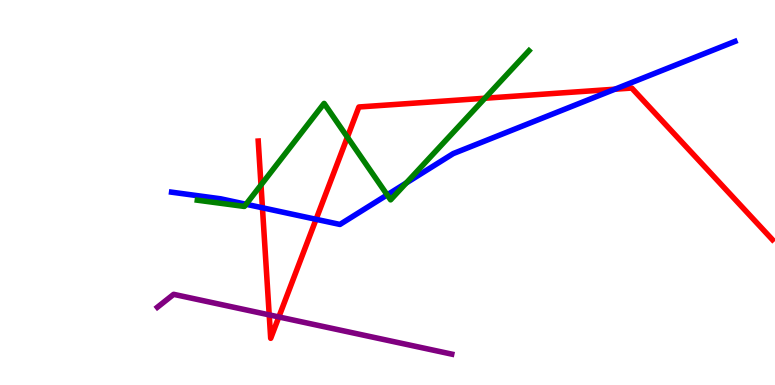[{'lines': ['blue', 'red'], 'intersections': [{'x': 3.39, 'y': 4.6}, {'x': 4.08, 'y': 4.3}, {'x': 7.93, 'y': 7.68}]}, {'lines': ['green', 'red'], 'intersections': [{'x': 3.37, 'y': 5.2}, {'x': 4.48, 'y': 6.44}, {'x': 6.26, 'y': 7.45}]}, {'lines': ['purple', 'red'], 'intersections': [{'x': 3.47, 'y': 1.82}, {'x': 3.6, 'y': 1.77}]}, {'lines': ['blue', 'green'], 'intersections': [{'x': 3.17, 'y': 4.69}, {'x': 5.0, 'y': 4.94}, {'x': 5.24, 'y': 5.25}]}, {'lines': ['blue', 'purple'], 'intersections': []}, {'lines': ['green', 'purple'], 'intersections': []}]